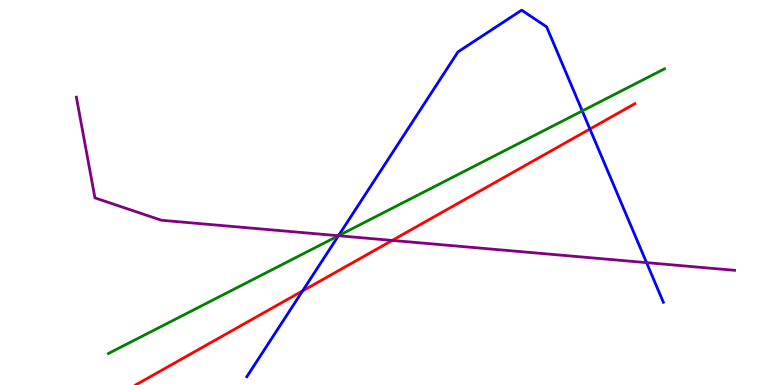[{'lines': ['blue', 'red'], 'intersections': [{'x': 3.9, 'y': 2.44}, {'x': 7.61, 'y': 6.65}]}, {'lines': ['green', 'red'], 'intersections': []}, {'lines': ['purple', 'red'], 'intersections': [{'x': 5.06, 'y': 3.76}]}, {'lines': ['blue', 'green'], 'intersections': [{'x': 4.37, 'y': 3.88}, {'x': 7.51, 'y': 7.12}]}, {'lines': ['blue', 'purple'], 'intersections': [{'x': 4.37, 'y': 3.88}, {'x': 8.34, 'y': 3.18}]}, {'lines': ['green', 'purple'], 'intersections': [{'x': 4.37, 'y': 3.88}]}]